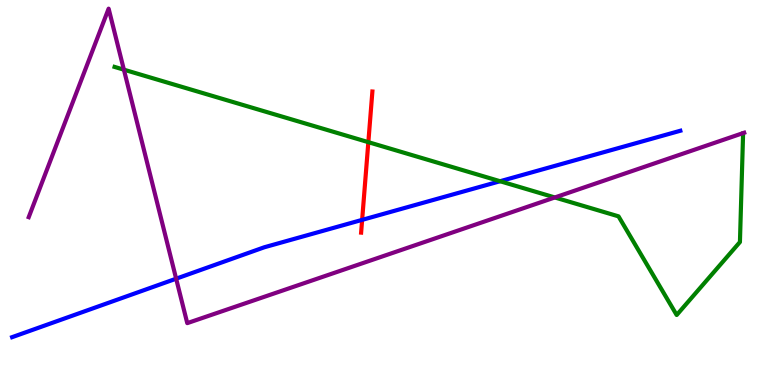[{'lines': ['blue', 'red'], 'intersections': [{'x': 4.67, 'y': 4.29}]}, {'lines': ['green', 'red'], 'intersections': [{'x': 4.75, 'y': 6.31}]}, {'lines': ['purple', 'red'], 'intersections': []}, {'lines': ['blue', 'green'], 'intersections': [{'x': 6.45, 'y': 5.29}]}, {'lines': ['blue', 'purple'], 'intersections': [{'x': 2.27, 'y': 2.76}]}, {'lines': ['green', 'purple'], 'intersections': [{'x': 1.6, 'y': 8.19}, {'x': 7.16, 'y': 4.87}]}]